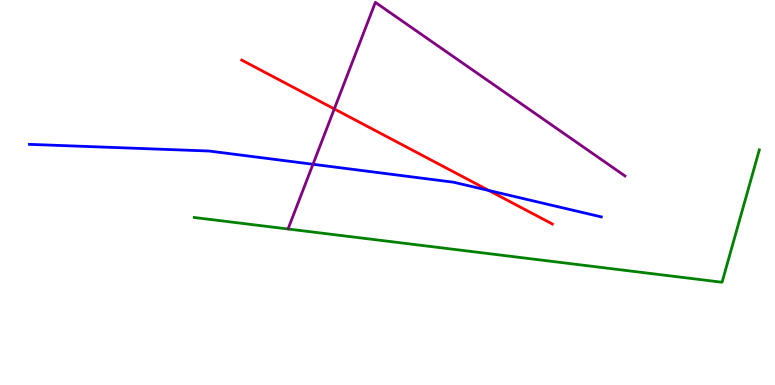[{'lines': ['blue', 'red'], 'intersections': [{'x': 6.31, 'y': 5.05}]}, {'lines': ['green', 'red'], 'intersections': []}, {'lines': ['purple', 'red'], 'intersections': [{'x': 4.31, 'y': 7.17}]}, {'lines': ['blue', 'green'], 'intersections': []}, {'lines': ['blue', 'purple'], 'intersections': [{'x': 4.04, 'y': 5.73}]}, {'lines': ['green', 'purple'], 'intersections': []}]